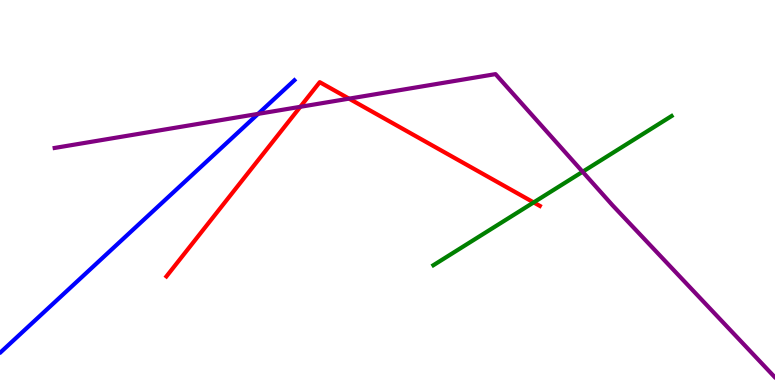[{'lines': ['blue', 'red'], 'intersections': []}, {'lines': ['green', 'red'], 'intersections': [{'x': 6.89, 'y': 4.74}]}, {'lines': ['purple', 'red'], 'intersections': [{'x': 3.87, 'y': 7.23}, {'x': 4.5, 'y': 7.44}]}, {'lines': ['blue', 'green'], 'intersections': []}, {'lines': ['blue', 'purple'], 'intersections': [{'x': 3.33, 'y': 7.04}]}, {'lines': ['green', 'purple'], 'intersections': [{'x': 7.52, 'y': 5.54}]}]